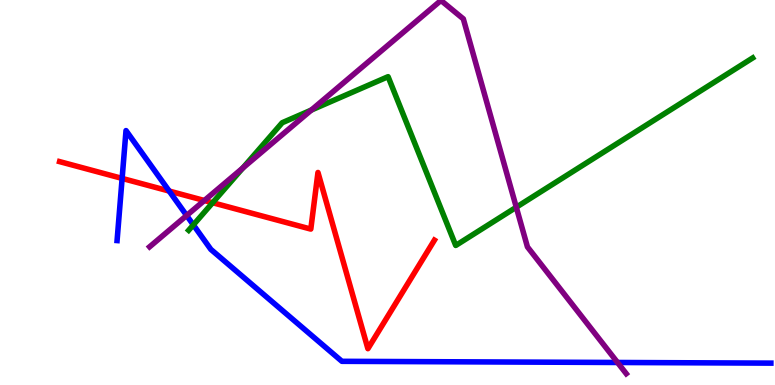[{'lines': ['blue', 'red'], 'intersections': [{'x': 1.58, 'y': 5.37}, {'x': 2.18, 'y': 5.04}]}, {'lines': ['green', 'red'], 'intersections': [{'x': 2.74, 'y': 4.73}]}, {'lines': ['purple', 'red'], 'intersections': [{'x': 2.64, 'y': 4.79}]}, {'lines': ['blue', 'green'], 'intersections': [{'x': 2.49, 'y': 4.16}]}, {'lines': ['blue', 'purple'], 'intersections': [{'x': 2.41, 'y': 4.4}, {'x': 7.97, 'y': 0.585}]}, {'lines': ['green', 'purple'], 'intersections': [{'x': 3.13, 'y': 5.64}, {'x': 4.02, 'y': 7.14}, {'x': 6.66, 'y': 4.62}]}]